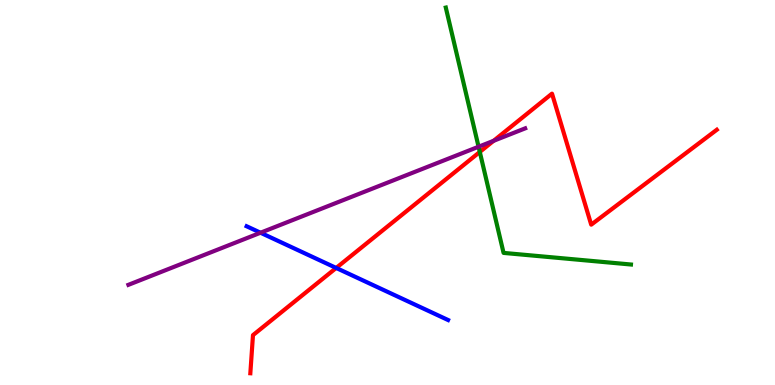[{'lines': ['blue', 'red'], 'intersections': [{'x': 4.34, 'y': 3.04}]}, {'lines': ['green', 'red'], 'intersections': [{'x': 6.19, 'y': 6.05}]}, {'lines': ['purple', 'red'], 'intersections': [{'x': 6.37, 'y': 6.34}]}, {'lines': ['blue', 'green'], 'intersections': []}, {'lines': ['blue', 'purple'], 'intersections': [{'x': 3.36, 'y': 3.96}]}, {'lines': ['green', 'purple'], 'intersections': [{'x': 6.18, 'y': 6.19}]}]